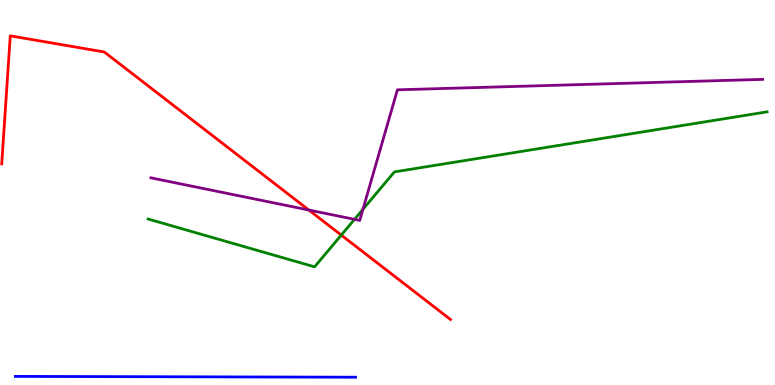[{'lines': ['blue', 'red'], 'intersections': []}, {'lines': ['green', 'red'], 'intersections': [{'x': 4.4, 'y': 3.89}]}, {'lines': ['purple', 'red'], 'intersections': [{'x': 3.98, 'y': 4.54}]}, {'lines': ['blue', 'green'], 'intersections': []}, {'lines': ['blue', 'purple'], 'intersections': []}, {'lines': ['green', 'purple'], 'intersections': [{'x': 4.57, 'y': 4.3}, {'x': 4.68, 'y': 4.56}]}]